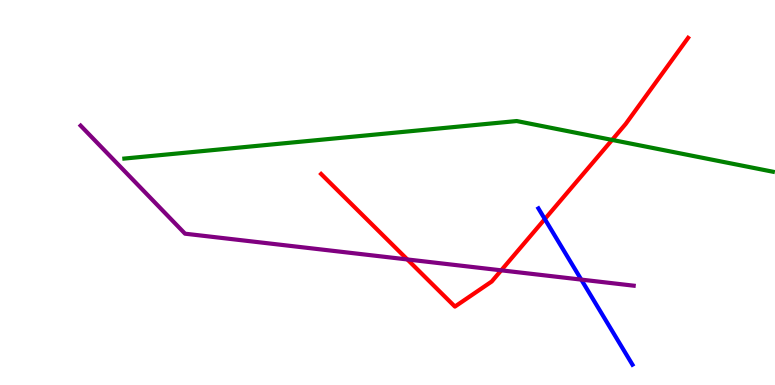[{'lines': ['blue', 'red'], 'intersections': [{'x': 7.03, 'y': 4.31}]}, {'lines': ['green', 'red'], 'intersections': [{'x': 7.9, 'y': 6.37}]}, {'lines': ['purple', 'red'], 'intersections': [{'x': 5.26, 'y': 3.26}, {'x': 6.47, 'y': 2.98}]}, {'lines': ['blue', 'green'], 'intersections': []}, {'lines': ['blue', 'purple'], 'intersections': [{'x': 7.5, 'y': 2.74}]}, {'lines': ['green', 'purple'], 'intersections': []}]